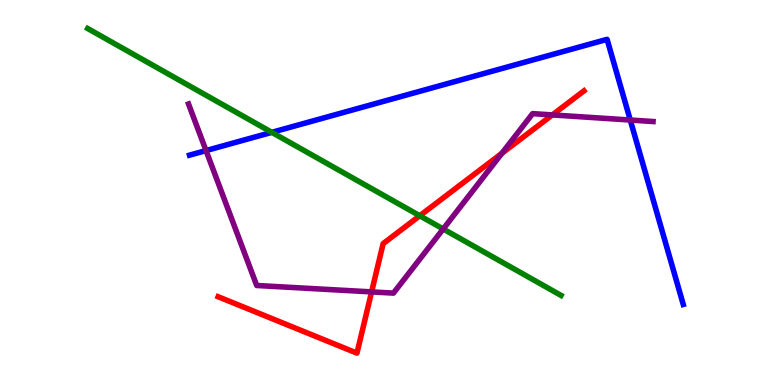[{'lines': ['blue', 'red'], 'intersections': []}, {'lines': ['green', 'red'], 'intersections': [{'x': 5.42, 'y': 4.4}]}, {'lines': ['purple', 'red'], 'intersections': [{'x': 4.79, 'y': 2.42}, {'x': 6.48, 'y': 6.02}, {'x': 7.13, 'y': 7.02}]}, {'lines': ['blue', 'green'], 'intersections': [{'x': 3.51, 'y': 6.56}]}, {'lines': ['blue', 'purple'], 'intersections': [{'x': 2.66, 'y': 6.09}, {'x': 8.13, 'y': 6.88}]}, {'lines': ['green', 'purple'], 'intersections': [{'x': 5.72, 'y': 4.05}]}]